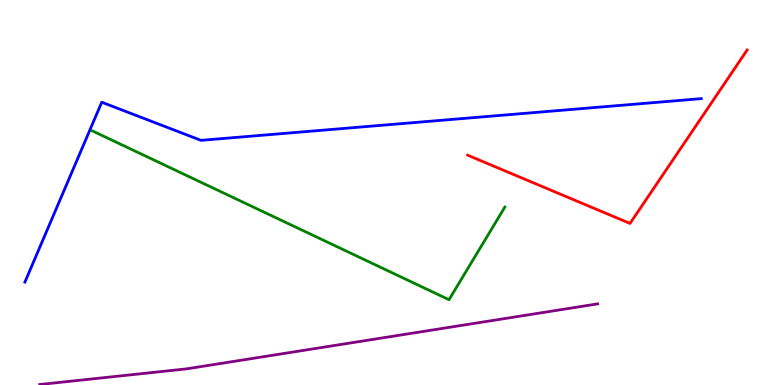[{'lines': ['blue', 'red'], 'intersections': []}, {'lines': ['green', 'red'], 'intersections': []}, {'lines': ['purple', 'red'], 'intersections': []}, {'lines': ['blue', 'green'], 'intersections': []}, {'lines': ['blue', 'purple'], 'intersections': []}, {'lines': ['green', 'purple'], 'intersections': []}]